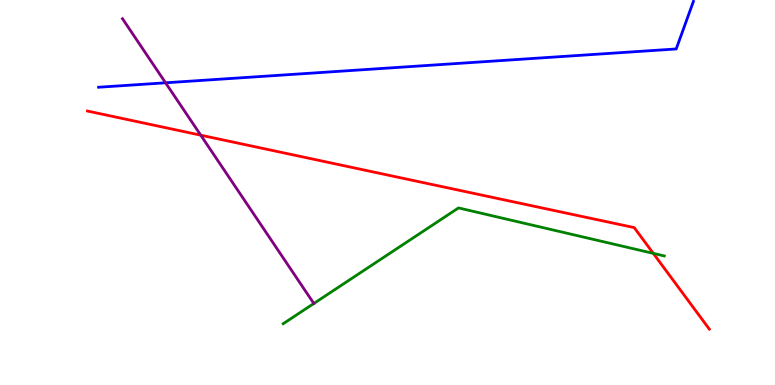[{'lines': ['blue', 'red'], 'intersections': []}, {'lines': ['green', 'red'], 'intersections': [{'x': 8.43, 'y': 3.42}]}, {'lines': ['purple', 'red'], 'intersections': [{'x': 2.59, 'y': 6.49}]}, {'lines': ['blue', 'green'], 'intersections': []}, {'lines': ['blue', 'purple'], 'intersections': [{'x': 2.14, 'y': 7.85}]}, {'lines': ['green', 'purple'], 'intersections': [{'x': 4.05, 'y': 2.12}]}]